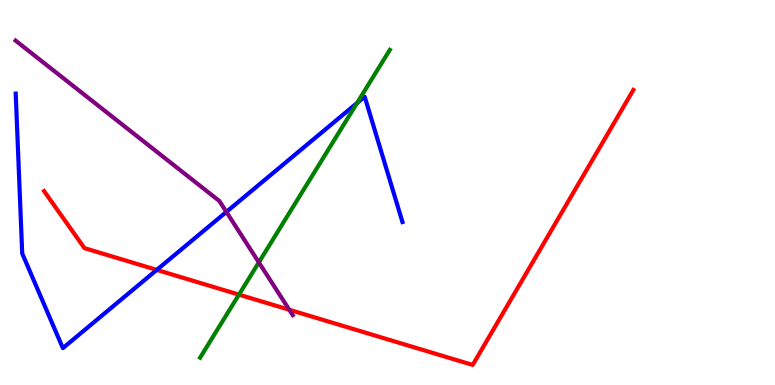[{'lines': ['blue', 'red'], 'intersections': [{'x': 2.02, 'y': 2.99}]}, {'lines': ['green', 'red'], 'intersections': [{'x': 3.08, 'y': 2.35}]}, {'lines': ['purple', 'red'], 'intersections': [{'x': 3.73, 'y': 1.95}]}, {'lines': ['blue', 'green'], 'intersections': [{'x': 4.61, 'y': 7.32}]}, {'lines': ['blue', 'purple'], 'intersections': [{'x': 2.92, 'y': 4.5}]}, {'lines': ['green', 'purple'], 'intersections': [{'x': 3.34, 'y': 3.18}]}]